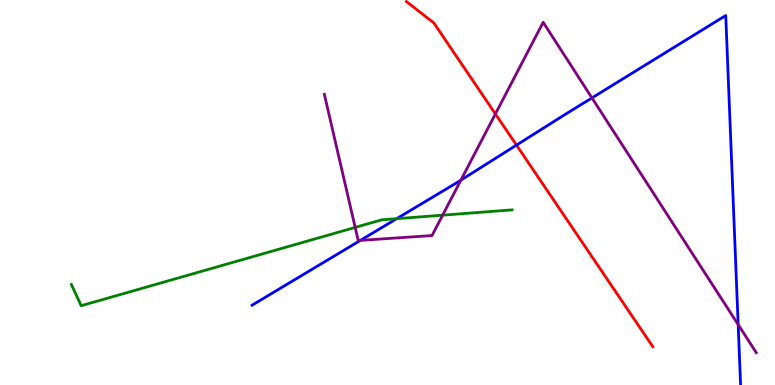[{'lines': ['blue', 'red'], 'intersections': [{'x': 6.66, 'y': 6.23}]}, {'lines': ['green', 'red'], 'intersections': []}, {'lines': ['purple', 'red'], 'intersections': [{'x': 6.39, 'y': 7.04}]}, {'lines': ['blue', 'green'], 'intersections': [{'x': 5.12, 'y': 4.32}]}, {'lines': ['blue', 'purple'], 'intersections': [{'x': 4.65, 'y': 3.76}, {'x': 5.95, 'y': 5.32}, {'x': 7.64, 'y': 7.46}, {'x': 9.52, 'y': 1.57}]}, {'lines': ['green', 'purple'], 'intersections': [{'x': 4.58, 'y': 4.09}, {'x': 5.71, 'y': 4.41}]}]